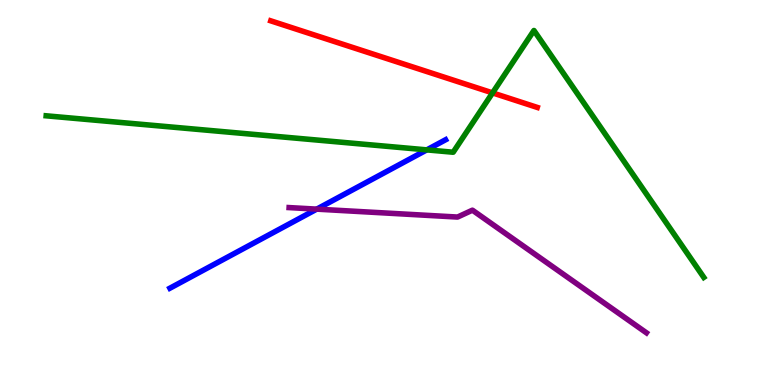[{'lines': ['blue', 'red'], 'intersections': []}, {'lines': ['green', 'red'], 'intersections': [{'x': 6.36, 'y': 7.59}]}, {'lines': ['purple', 'red'], 'intersections': []}, {'lines': ['blue', 'green'], 'intersections': [{'x': 5.51, 'y': 6.11}]}, {'lines': ['blue', 'purple'], 'intersections': [{'x': 4.09, 'y': 4.57}]}, {'lines': ['green', 'purple'], 'intersections': []}]